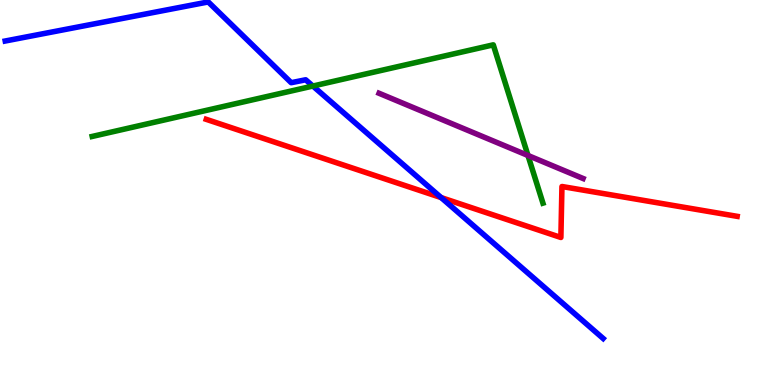[{'lines': ['blue', 'red'], 'intersections': [{'x': 5.69, 'y': 4.87}]}, {'lines': ['green', 'red'], 'intersections': []}, {'lines': ['purple', 'red'], 'intersections': []}, {'lines': ['blue', 'green'], 'intersections': [{'x': 4.04, 'y': 7.77}]}, {'lines': ['blue', 'purple'], 'intersections': []}, {'lines': ['green', 'purple'], 'intersections': [{'x': 6.81, 'y': 5.96}]}]